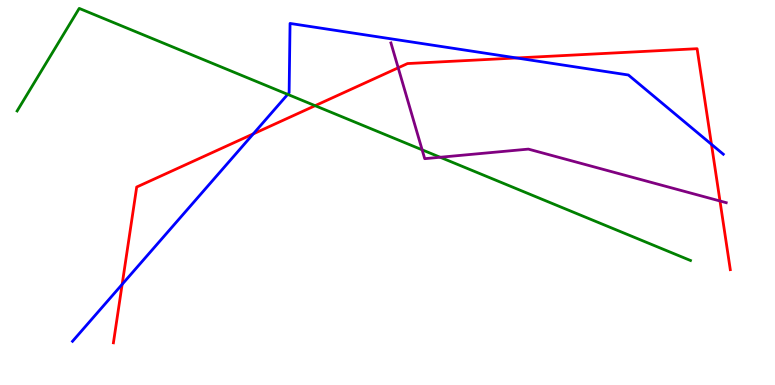[{'lines': ['blue', 'red'], 'intersections': [{'x': 1.58, 'y': 2.61}, {'x': 3.27, 'y': 6.52}, {'x': 6.67, 'y': 8.49}, {'x': 9.18, 'y': 6.25}]}, {'lines': ['green', 'red'], 'intersections': [{'x': 4.07, 'y': 7.25}]}, {'lines': ['purple', 'red'], 'intersections': [{'x': 5.14, 'y': 8.24}, {'x': 9.29, 'y': 4.78}]}, {'lines': ['blue', 'green'], 'intersections': [{'x': 3.71, 'y': 7.55}]}, {'lines': ['blue', 'purple'], 'intersections': []}, {'lines': ['green', 'purple'], 'intersections': [{'x': 5.45, 'y': 6.11}, {'x': 5.68, 'y': 5.92}]}]